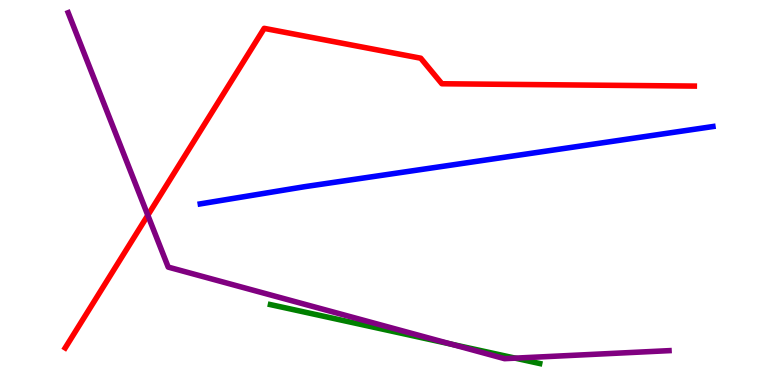[{'lines': ['blue', 'red'], 'intersections': []}, {'lines': ['green', 'red'], 'intersections': []}, {'lines': ['purple', 'red'], 'intersections': [{'x': 1.91, 'y': 4.41}]}, {'lines': ['blue', 'green'], 'intersections': []}, {'lines': ['blue', 'purple'], 'intersections': []}, {'lines': ['green', 'purple'], 'intersections': [{'x': 5.83, 'y': 1.06}, {'x': 6.65, 'y': 0.698}]}]